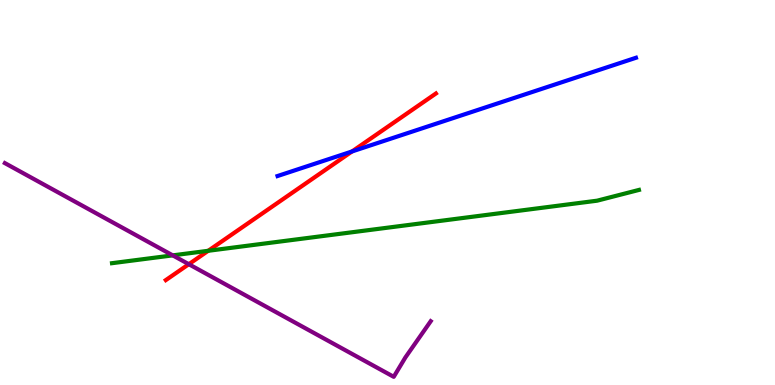[{'lines': ['blue', 'red'], 'intersections': [{'x': 4.54, 'y': 6.07}]}, {'lines': ['green', 'red'], 'intersections': [{'x': 2.69, 'y': 3.49}]}, {'lines': ['purple', 'red'], 'intersections': [{'x': 2.44, 'y': 3.14}]}, {'lines': ['blue', 'green'], 'intersections': []}, {'lines': ['blue', 'purple'], 'intersections': []}, {'lines': ['green', 'purple'], 'intersections': [{'x': 2.23, 'y': 3.37}]}]